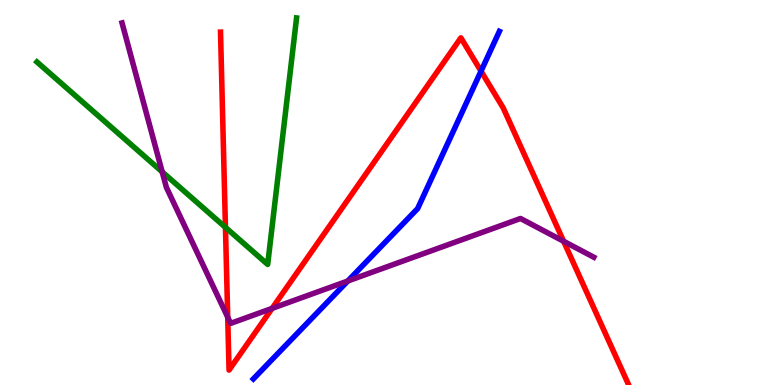[{'lines': ['blue', 'red'], 'intersections': [{'x': 6.21, 'y': 8.15}]}, {'lines': ['green', 'red'], 'intersections': [{'x': 2.91, 'y': 4.09}]}, {'lines': ['purple', 'red'], 'intersections': [{'x': 2.94, 'y': 1.76}, {'x': 3.51, 'y': 1.99}, {'x': 7.27, 'y': 3.73}]}, {'lines': ['blue', 'green'], 'intersections': []}, {'lines': ['blue', 'purple'], 'intersections': [{'x': 4.49, 'y': 2.7}]}, {'lines': ['green', 'purple'], 'intersections': [{'x': 2.09, 'y': 5.54}]}]